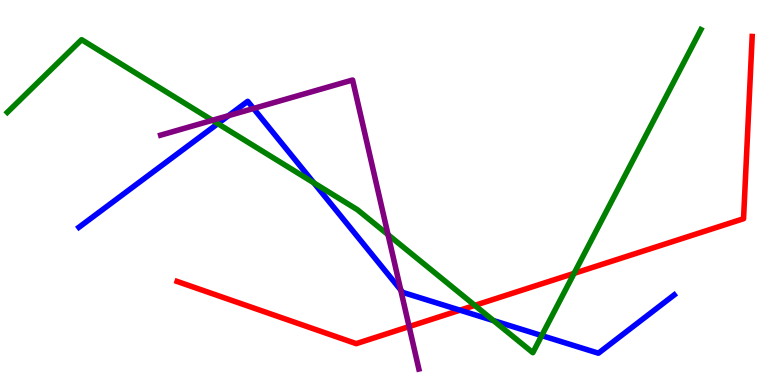[{'lines': ['blue', 'red'], 'intersections': [{'x': 5.94, 'y': 1.94}]}, {'lines': ['green', 'red'], 'intersections': [{'x': 6.13, 'y': 2.07}, {'x': 7.41, 'y': 2.9}]}, {'lines': ['purple', 'red'], 'intersections': [{'x': 5.28, 'y': 1.52}]}, {'lines': ['blue', 'green'], 'intersections': [{'x': 2.81, 'y': 6.79}, {'x': 4.05, 'y': 5.25}, {'x': 6.37, 'y': 1.67}, {'x': 6.99, 'y': 1.28}]}, {'lines': ['blue', 'purple'], 'intersections': [{'x': 2.95, 'y': 7.0}, {'x': 3.27, 'y': 7.18}, {'x': 5.17, 'y': 2.47}]}, {'lines': ['green', 'purple'], 'intersections': [{'x': 2.74, 'y': 6.88}, {'x': 5.01, 'y': 3.9}]}]